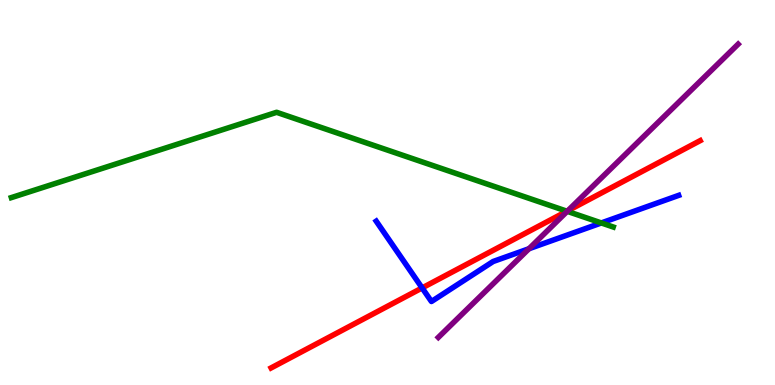[{'lines': ['blue', 'red'], 'intersections': [{'x': 5.45, 'y': 2.52}]}, {'lines': ['green', 'red'], 'intersections': [{'x': 7.32, 'y': 4.51}]}, {'lines': ['purple', 'red'], 'intersections': [{'x': 7.33, 'y': 4.53}]}, {'lines': ['blue', 'green'], 'intersections': [{'x': 7.76, 'y': 4.21}]}, {'lines': ['blue', 'purple'], 'intersections': [{'x': 6.83, 'y': 3.54}]}, {'lines': ['green', 'purple'], 'intersections': [{'x': 7.32, 'y': 4.51}]}]